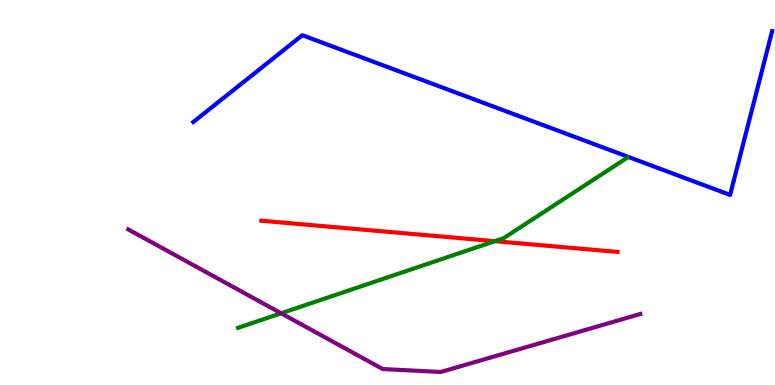[{'lines': ['blue', 'red'], 'intersections': []}, {'lines': ['green', 'red'], 'intersections': [{'x': 6.38, 'y': 3.74}]}, {'lines': ['purple', 'red'], 'intersections': []}, {'lines': ['blue', 'green'], 'intersections': []}, {'lines': ['blue', 'purple'], 'intersections': []}, {'lines': ['green', 'purple'], 'intersections': [{'x': 3.63, 'y': 1.86}]}]